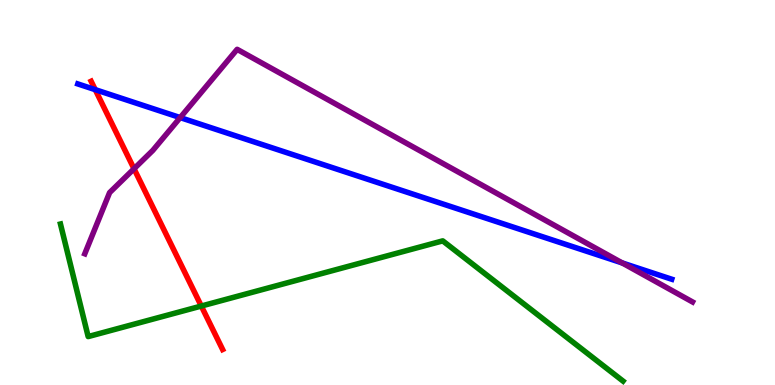[{'lines': ['blue', 'red'], 'intersections': [{'x': 1.23, 'y': 7.67}]}, {'lines': ['green', 'red'], 'intersections': [{'x': 2.6, 'y': 2.05}]}, {'lines': ['purple', 'red'], 'intersections': [{'x': 1.73, 'y': 5.62}]}, {'lines': ['blue', 'green'], 'intersections': []}, {'lines': ['blue', 'purple'], 'intersections': [{'x': 2.33, 'y': 6.95}, {'x': 8.03, 'y': 3.17}]}, {'lines': ['green', 'purple'], 'intersections': []}]